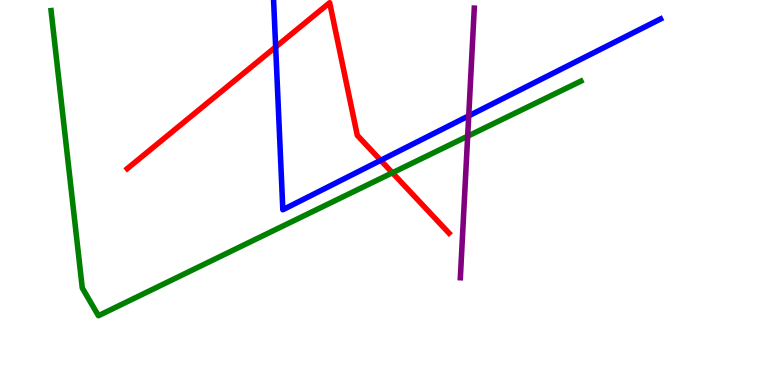[{'lines': ['blue', 'red'], 'intersections': [{'x': 3.56, 'y': 8.78}, {'x': 4.91, 'y': 5.84}]}, {'lines': ['green', 'red'], 'intersections': [{'x': 5.06, 'y': 5.51}]}, {'lines': ['purple', 'red'], 'intersections': []}, {'lines': ['blue', 'green'], 'intersections': []}, {'lines': ['blue', 'purple'], 'intersections': [{'x': 6.05, 'y': 6.99}]}, {'lines': ['green', 'purple'], 'intersections': [{'x': 6.03, 'y': 6.46}]}]